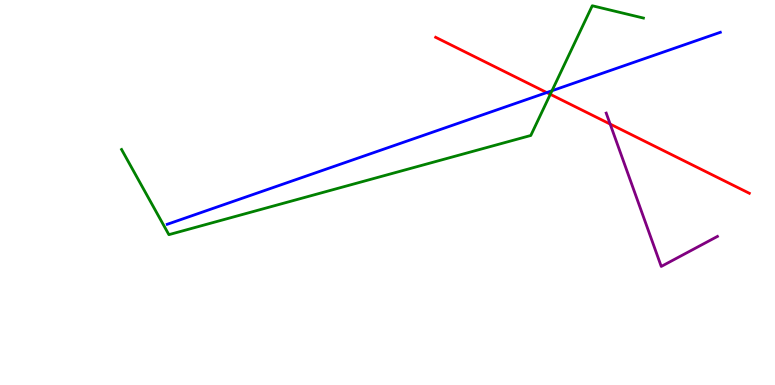[{'lines': ['blue', 'red'], 'intersections': [{'x': 7.06, 'y': 7.6}]}, {'lines': ['green', 'red'], 'intersections': [{'x': 7.1, 'y': 7.55}]}, {'lines': ['purple', 'red'], 'intersections': [{'x': 7.87, 'y': 6.78}]}, {'lines': ['blue', 'green'], 'intersections': [{'x': 7.12, 'y': 7.64}]}, {'lines': ['blue', 'purple'], 'intersections': []}, {'lines': ['green', 'purple'], 'intersections': []}]